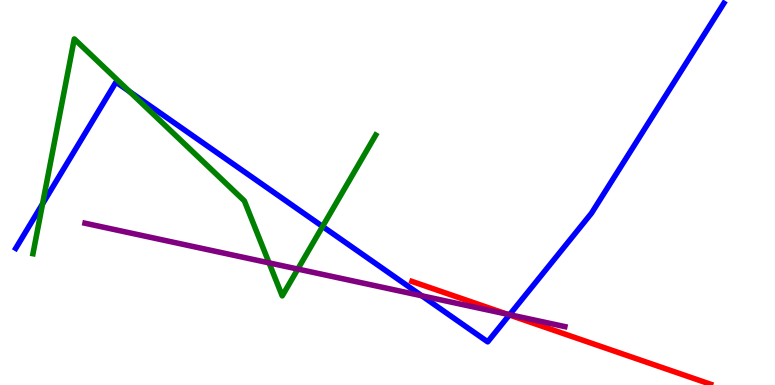[{'lines': ['blue', 'red'], 'intersections': [{'x': 6.57, 'y': 1.82}]}, {'lines': ['green', 'red'], 'intersections': []}, {'lines': ['purple', 'red'], 'intersections': [{'x': 6.54, 'y': 1.84}]}, {'lines': ['blue', 'green'], 'intersections': [{'x': 0.549, 'y': 4.7}, {'x': 1.67, 'y': 7.62}, {'x': 4.16, 'y': 4.12}]}, {'lines': ['blue', 'purple'], 'intersections': [{'x': 5.44, 'y': 2.32}, {'x': 6.58, 'y': 1.83}]}, {'lines': ['green', 'purple'], 'intersections': [{'x': 3.47, 'y': 3.17}, {'x': 3.84, 'y': 3.01}]}]